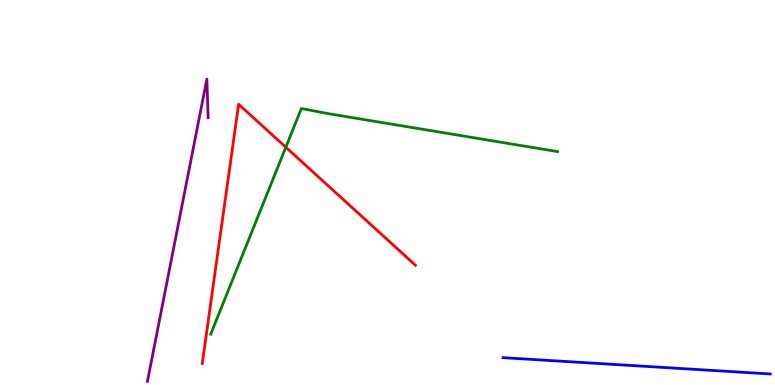[{'lines': ['blue', 'red'], 'intersections': []}, {'lines': ['green', 'red'], 'intersections': [{'x': 3.69, 'y': 6.18}]}, {'lines': ['purple', 'red'], 'intersections': []}, {'lines': ['blue', 'green'], 'intersections': []}, {'lines': ['blue', 'purple'], 'intersections': []}, {'lines': ['green', 'purple'], 'intersections': []}]